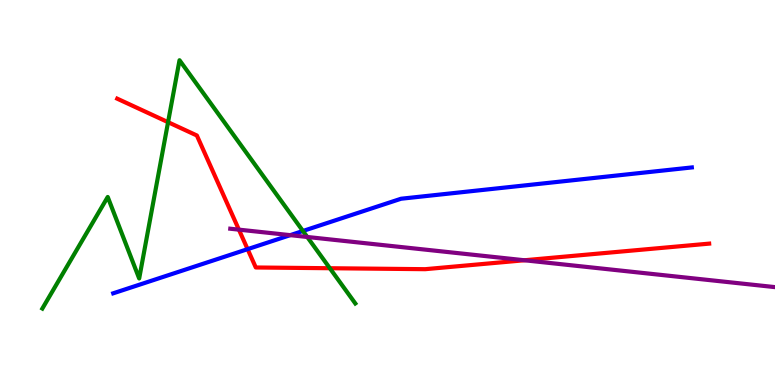[{'lines': ['blue', 'red'], 'intersections': [{'x': 3.19, 'y': 3.53}]}, {'lines': ['green', 'red'], 'intersections': [{'x': 2.17, 'y': 6.83}, {'x': 4.26, 'y': 3.03}]}, {'lines': ['purple', 'red'], 'intersections': [{'x': 3.08, 'y': 4.04}, {'x': 6.77, 'y': 3.24}]}, {'lines': ['blue', 'green'], 'intersections': [{'x': 3.91, 'y': 4.0}]}, {'lines': ['blue', 'purple'], 'intersections': [{'x': 3.74, 'y': 3.89}]}, {'lines': ['green', 'purple'], 'intersections': [{'x': 3.96, 'y': 3.84}]}]